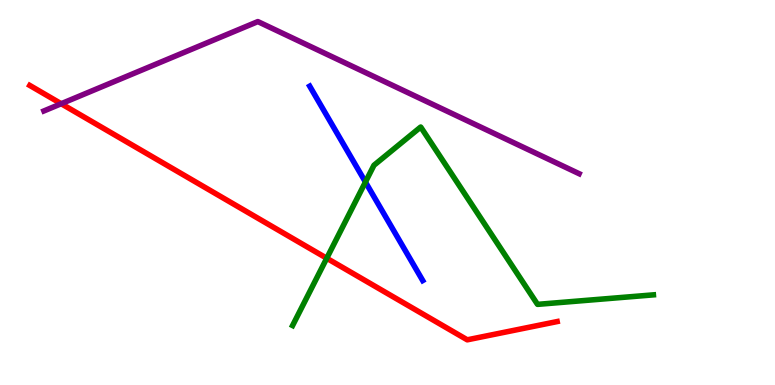[{'lines': ['blue', 'red'], 'intersections': []}, {'lines': ['green', 'red'], 'intersections': [{'x': 4.22, 'y': 3.29}]}, {'lines': ['purple', 'red'], 'intersections': [{'x': 0.79, 'y': 7.31}]}, {'lines': ['blue', 'green'], 'intersections': [{'x': 4.72, 'y': 5.27}]}, {'lines': ['blue', 'purple'], 'intersections': []}, {'lines': ['green', 'purple'], 'intersections': []}]